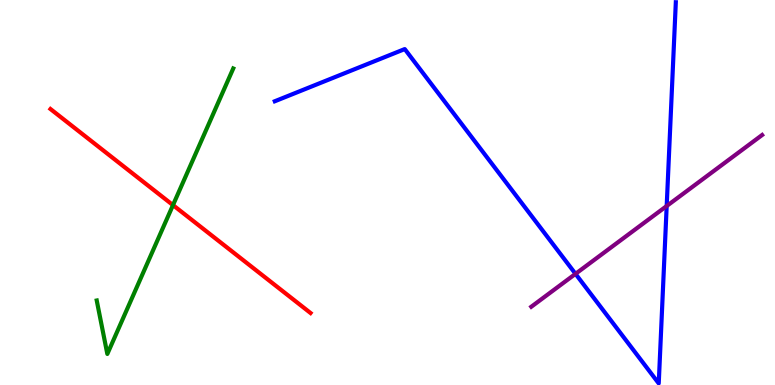[{'lines': ['blue', 'red'], 'intersections': []}, {'lines': ['green', 'red'], 'intersections': [{'x': 2.23, 'y': 4.67}]}, {'lines': ['purple', 'red'], 'intersections': []}, {'lines': ['blue', 'green'], 'intersections': []}, {'lines': ['blue', 'purple'], 'intersections': [{'x': 7.43, 'y': 2.89}, {'x': 8.6, 'y': 4.65}]}, {'lines': ['green', 'purple'], 'intersections': []}]